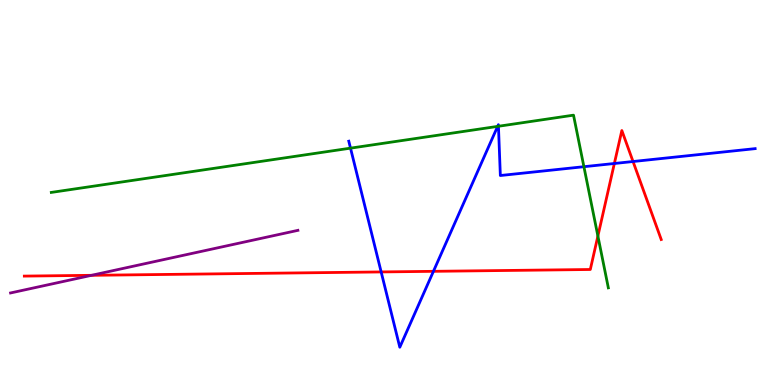[{'lines': ['blue', 'red'], 'intersections': [{'x': 4.92, 'y': 2.94}, {'x': 5.59, 'y': 2.95}, {'x': 7.93, 'y': 5.75}, {'x': 8.17, 'y': 5.8}]}, {'lines': ['green', 'red'], 'intersections': [{'x': 7.71, 'y': 3.87}]}, {'lines': ['purple', 'red'], 'intersections': [{'x': 1.18, 'y': 2.85}]}, {'lines': ['blue', 'green'], 'intersections': [{'x': 4.52, 'y': 6.15}, {'x': 6.42, 'y': 6.72}, {'x': 6.43, 'y': 6.72}, {'x': 7.53, 'y': 5.67}]}, {'lines': ['blue', 'purple'], 'intersections': []}, {'lines': ['green', 'purple'], 'intersections': []}]